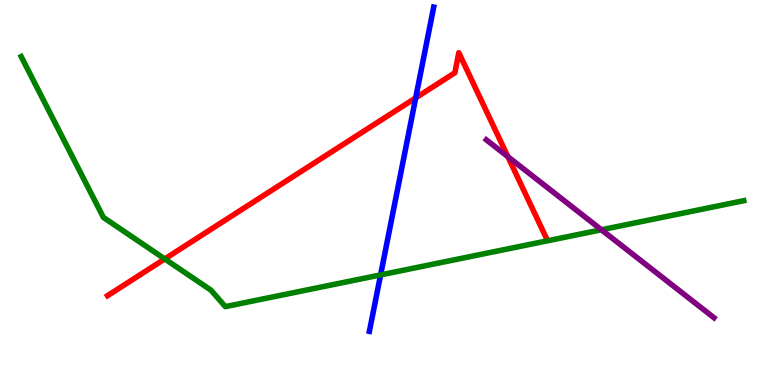[{'lines': ['blue', 'red'], 'intersections': [{'x': 5.36, 'y': 7.46}]}, {'lines': ['green', 'red'], 'intersections': [{'x': 2.13, 'y': 3.27}]}, {'lines': ['purple', 'red'], 'intersections': [{'x': 6.55, 'y': 5.93}]}, {'lines': ['blue', 'green'], 'intersections': [{'x': 4.91, 'y': 2.86}]}, {'lines': ['blue', 'purple'], 'intersections': []}, {'lines': ['green', 'purple'], 'intersections': [{'x': 7.76, 'y': 4.03}]}]